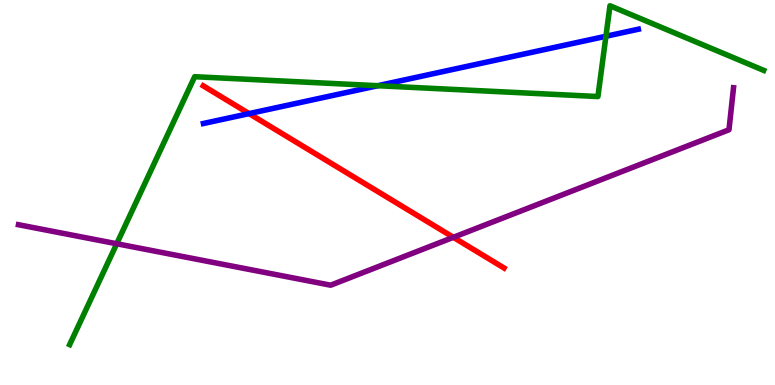[{'lines': ['blue', 'red'], 'intersections': [{'x': 3.21, 'y': 7.05}]}, {'lines': ['green', 'red'], 'intersections': []}, {'lines': ['purple', 'red'], 'intersections': [{'x': 5.85, 'y': 3.84}]}, {'lines': ['blue', 'green'], 'intersections': [{'x': 4.87, 'y': 7.77}, {'x': 7.82, 'y': 9.06}]}, {'lines': ['blue', 'purple'], 'intersections': []}, {'lines': ['green', 'purple'], 'intersections': [{'x': 1.51, 'y': 3.67}]}]